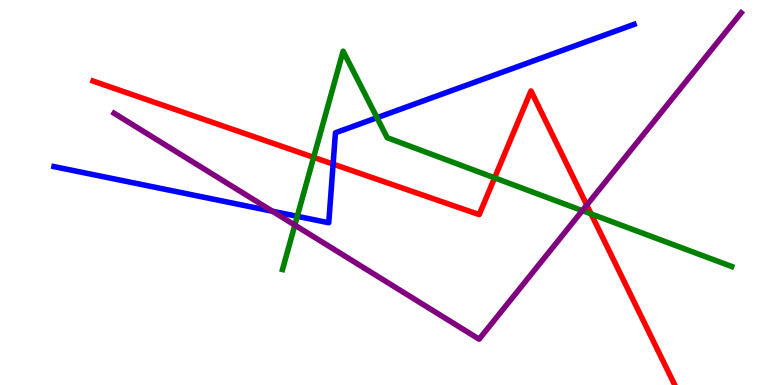[{'lines': ['blue', 'red'], 'intersections': [{'x': 4.3, 'y': 5.74}]}, {'lines': ['green', 'red'], 'intersections': [{'x': 4.05, 'y': 5.91}, {'x': 6.38, 'y': 5.38}, {'x': 7.63, 'y': 4.44}]}, {'lines': ['purple', 'red'], 'intersections': [{'x': 7.57, 'y': 4.67}]}, {'lines': ['blue', 'green'], 'intersections': [{'x': 3.84, 'y': 4.38}, {'x': 4.86, 'y': 6.94}]}, {'lines': ['blue', 'purple'], 'intersections': [{'x': 3.52, 'y': 4.51}]}, {'lines': ['green', 'purple'], 'intersections': [{'x': 3.8, 'y': 4.15}, {'x': 7.51, 'y': 4.53}]}]